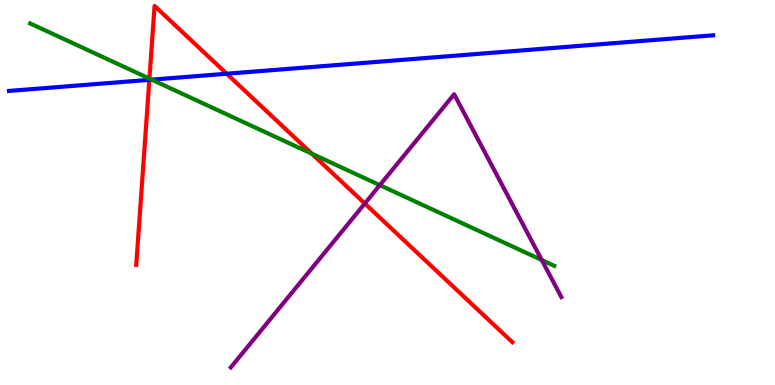[{'lines': ['blue', 'red'], 'intersections': [{'x': 1.93, 'y': 7.93}, {'x': 2.93, 'y': 8.08}]}, {'lines': ['green', 'red'], 'intersections': [{'x': 1.93, 'y': 7.96}, {'x': 4.02, 'y': 6.01}]}, {'lines': ['purple', 'red'], 'intersections': [{'x': 4.71, 'y': 4.71}]}, {'lines': ['blue', 'green'], 'intersections': [{'x': 1.96, 'y': 7.93}]}, {'lines': ['blue', 'purple'], 'intersections': []}, {'lines': ['green', 'purple'], 'intersections': [{'x': 4.9, 'y': 5.19}, {'x': 6.99, 'y': 3.25}]}]